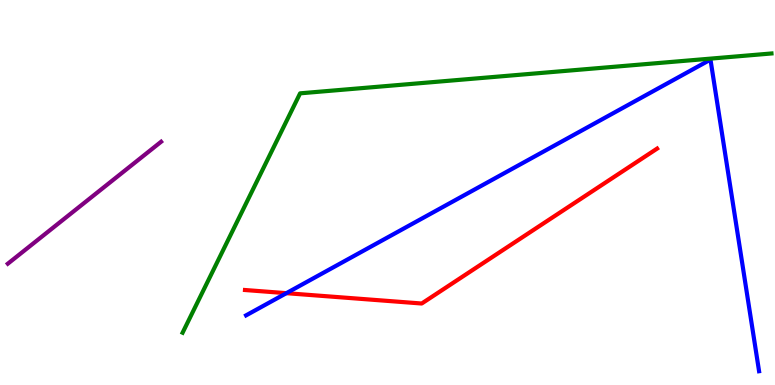[{'lines': ['blue', 'red'], 'intersections': [{'x': 3.7, 'y': 2.39}]}, {'lines': ['green', 'red'], 'intersections': []}, {'lines': ['purple', 'red'], 'intersections': []}, {'lines': ['blue', 'green'], 'intersections': []}, {'lines': ['blue', 'purple'], 'intersections': []}, {'lines': ['green', 'purple'], 'intersections': []}]